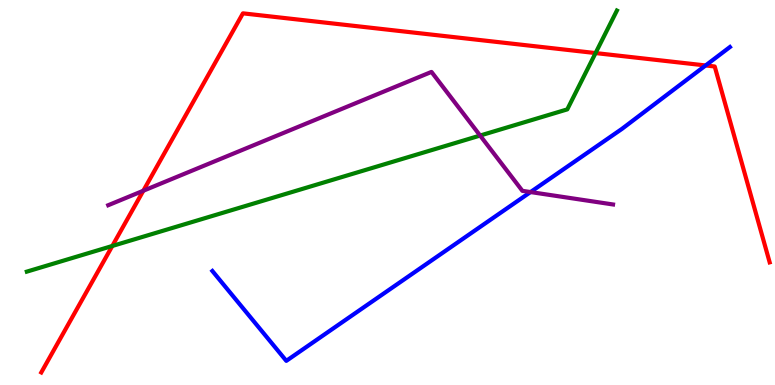[{'lines': ['blue', 'red'], 'intersections': [{'x': 9.1, 'y': 8.3}]}, {'lines': ['green', 'red'], 'intersections': [{'x': 1.45, 'y': 3.61}, {'x': 7.68, 'y': 8.62}]}, {'lines': ['purple', 'red'], 'intersections': [{'x': 1.85, 'y': 5.05}]}, {'lines': ['blue', 'green'], 'intersections': []}, {'lines': ['blue', 'purple'], 'intersections': [{'x': 6.85, 'y': 5.01}]}, {'lines': ['green', 'purple'], 'intersections': [{'x': 6.2, 'y': 6.48}]}]